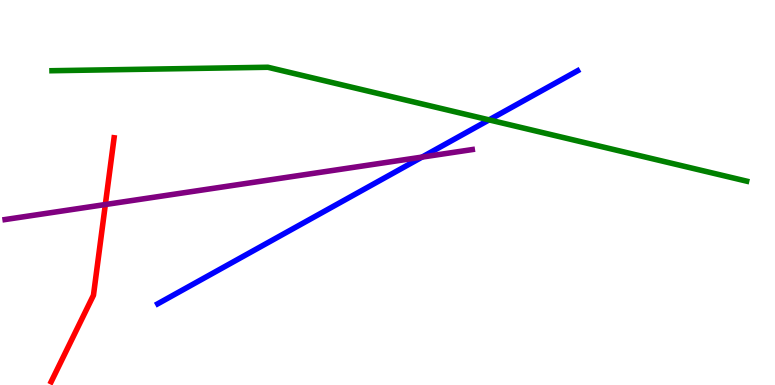[{'lines': ['blue', 'red'], 'intersections': []}, {'lines': ['green', 'red'], 'intersections': []}, {'lines': ['purple', 'red'], 'intersections': [{'x': 1.36, 'y': 4.69}]}, {'lines': ['blue', 'green'], 'intersections': [{'x': 6.31, 'y': 6.89}]}, {'lines': ['blue', 'purple'], 'intersections': [{'x': 5.45, 'y': 5.92}]}, {'lines': ['green', 'purple'], 'intersections': []}]